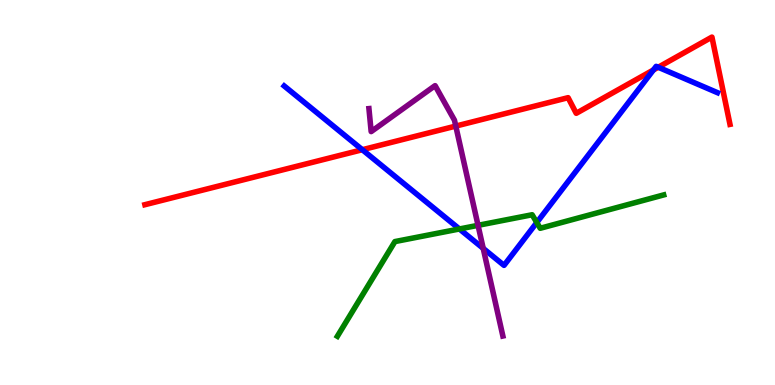[{'lines': ['blue', 'red'], 'intersections': [{'x': 4.67, 'y': 6.11}, {'x': 8.43, 'y': 8.18}, {'x': 8.49, 'y': 8.25}]}, {'lines': ['green', 'red'], 'intersections': []}, {'lines': ['purple', 'red'], 'intersections': [{'x': 5.88, 'y': 6.73}]}, {'lines': ['blue', 'green'], 'intersections': [{'x': 5.93, 'y': 4.05}, {'x': 6.93, 'y': 4.22}]}, {'lines': ['blue', 'purple'], 'intersections': [{'x': 6.24, 'y': 3.55}]}, {'lines': ['green', 'purple'], 'intersections': [{'x': 6.17, 'y': 4.15}]}]